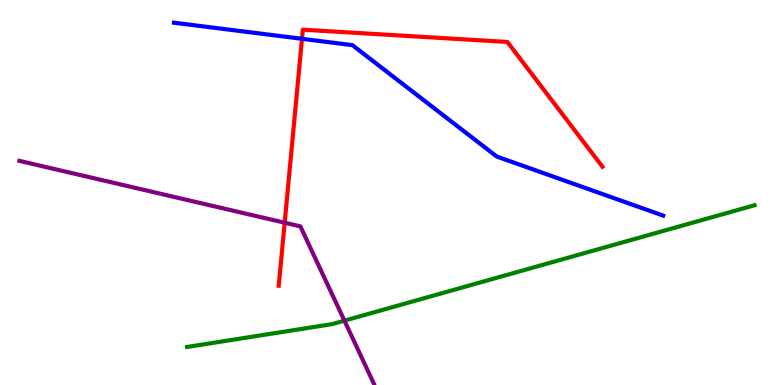[{'lines': ['blue', 'red'], 'intersections': [{'x': 3.9, 'y': 8.99}]}, {'lines': ['green', 'red'], 'intersections': []}, {'lines': ['purple', 'red'], 'intersections': [{'x': 3.67, 'y': 4.22}]}, {'lines': ['blue', 'green'], 'intersections': []}, {'lines': ['blue', 'purple'], 'intersections': []}, {'lines': ['green', 'purple'], 'intersections': [{'x': 4.44, 'y': 1.67}]}]